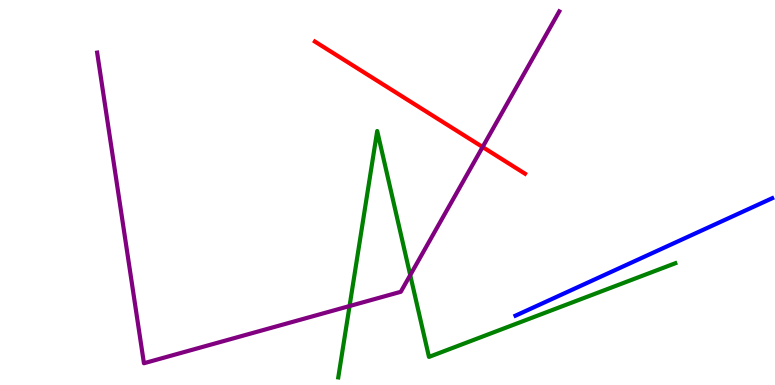[{'lines': ['blue', 'red'], 'intersections': []}, {'lines': ['green', 'red'], 'intersections': []}, {'lines': ['purple', 'red'], 'intersections': [{'x': 6.23, 'y': 6.18}]}, {'lines': ['blue', 'green'], 'intersections': []}, {'lines': ['blue', 'purple'], 'intersections': []}, {'lines': ['green', 'purple'], 'intersections': [{'x': 4.51, 'y': 2.05}, {'x': 5.29, 'y': 2.85}]}]